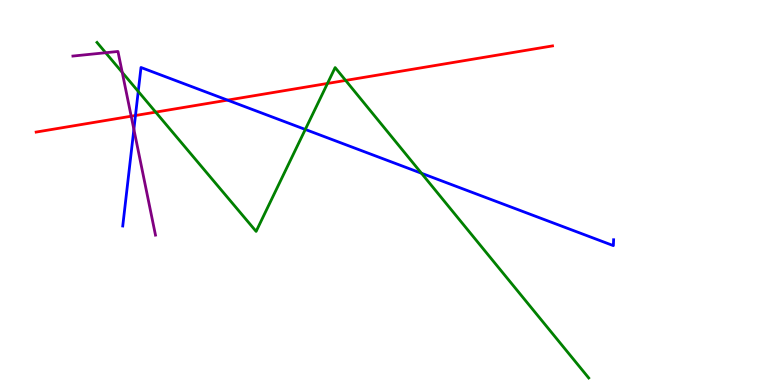[{'lines': ['blue', 'red'], 'intersections': [{'x': 1.75, 'y': 7.0}, {'x': 2.94, 'y': 7.4}]}, {'lines': ['green', 'red'], 'intersections': [{'x': 2.01, 'y': 7.09}, {'x': 4.23, 'y': 7.83}, {'x': 4.46, 'y': 7.91}]}, {'lines': ['purple', 'red'], 'intersections': [{'x': 1.69, 'y': 6.98}]}, {'lines': ['blue', 'green'], 'intersections': [{'x': 1.78, 'y': 7.63}, {'x': 3.94, 'y': 6.64}, {'x': 5.44, 'y': 5.5}]}, {'lines': ['blue', 'purple'], 'intersections': [{'x': 1.73, 'y': 6.64}]}, {'lines': ['green', 'purple'], 'intersections': [{'x': 1.36, 'y': 8.63}, {'x': 1.58, 'y': 8.12}]}]